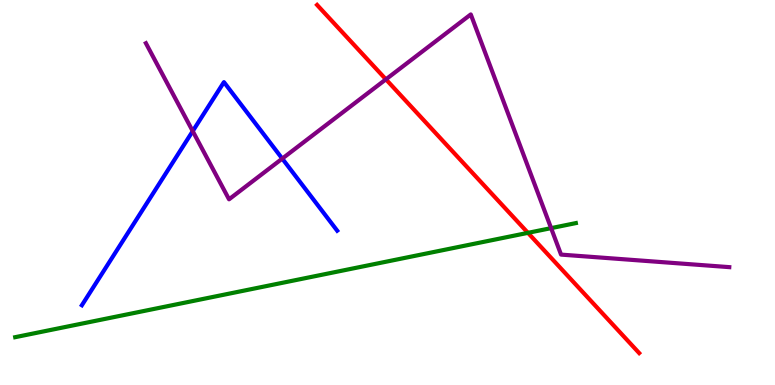[{'lines': ['blue', 'red'], 'intersections': []}, {'lines': ['green', 'red'], 'intersections': [{'x': 6.81, 'y': 3.95}]}, {'lines': ['purple', 'red'], 'intersections': [{'x': 4.98, 'y': 7.94}]}, {'lines': ['blue', 'green'], 'intersections': []}, {'lines': ['blue', 'purple'], 'intersections': [{'x': 2.49, 'y': 6.59}, {'x': 3.64, 'y': 5.88}]}, {'lines': ['green', 'purple'], 'intersections': [{'x': 7.11, 'y': 4.07}]}]